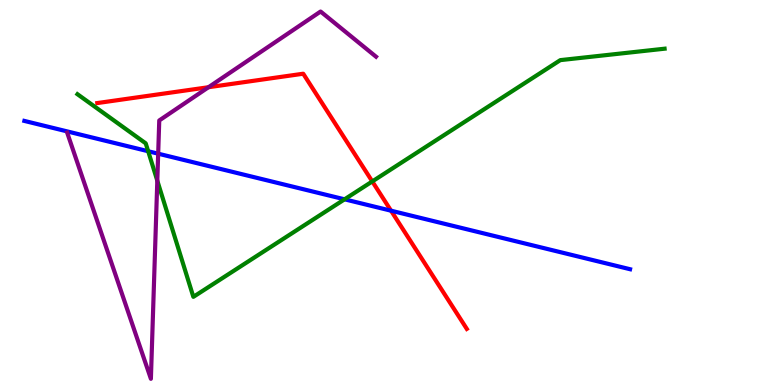[{'lines': ['blue', 'red'], 'intersections': [{'x': 5.05, 'y': 4.53}]}, {'lines': ['green', 'red'], 'intersections': [{'x': 4.8, 'y': 5.29}]}, {'lines': ['purple', 'red'], 'intersections': [{'x': 2.69, 'y': 7.73}]}, {'lines': ['blue', 'green'], 'intersections': [{'x': 1.91, 'y': 6.07}, {'x': 4.45, 'y': 4.82}]}, {'lines': ['blue', 'purple'], 'intersections': [{'x': 2.04, 'y': 6.01}]}, {'lines': ['green', 'purple'], 'intersections': [{'x': 2.03, 'y': 5.31}]}]